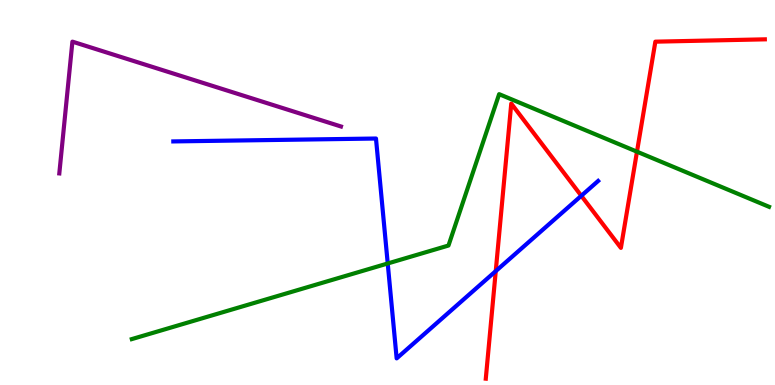[{'lines': ['blue', 'red'], 'intersections': [{'x': 6.4, 'y': 2.96}, {'x': 7.5, 'y': 4.91}]}, {'lines': ['green', 'red'], 'intersections': [{'x': 8.22, 'y': 6.06}]}, {'lines': ['purple', 'red'], 'intersections': []}, {'lines': ['blue', 'green'], 'intersections': [{'x': 5.0, 'y': 3.16}]}, {'lines': ['blue', 'purple'], 'intersections': []}, {'lines': ['green', 'purple'], 'intersections': []}]